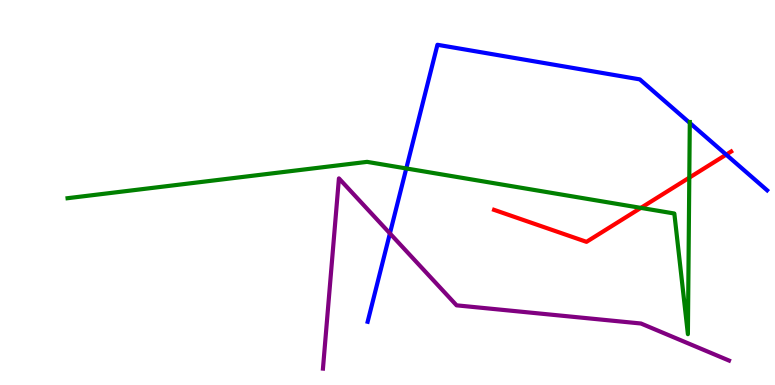[{'lines': ['blue', 'red'], 'intersections': [{'x': 9.37, 'y': 5.98}]}, {'lines': ['green', 'red'], 'intersections': [{'x': 8.27, 'y': 4.6}, {'x': 8.89, 'y': 5.39}]}, {'lines': ['purple', 'red'], 'intersections': []}, {'lines': ['blue', 'green'], 'intersections': [{'x': 5.24, 'y': 5.62}, {'x': 8.9, 'y': 6.81}]}, {'lines': ['blue', 'purple'], 'intersections': [{'x': 5.03, 'y': 3.94}]}, {'lines': ['green', 'purple'], 'intersections': []}]